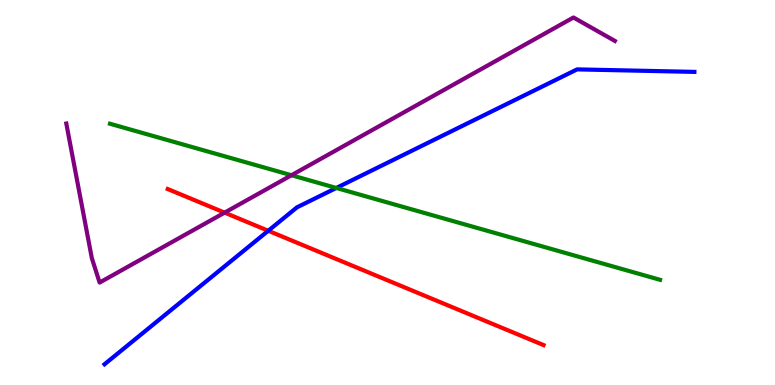[{'lines': ['blue', 'red'], 'intersections': [{'x': 3.46, 'y': 4.01}]}, {'lines': ['green', 'red'], 'intersections': []}, {'lines': ['purple', 'red'], 'intersections': [{'x': 2.9, 'y': 4.48}]}, {'lines': ['blue', 'green'], 'intersections': [{'x': 4.34, 'y': 5.12}]}, {'lines': ['blue', 'purple'], 'intersections': []}, {'lines': ['green', 'purple'], 'intersections': [{'x': 3.76, 'y': 5.45}]}]